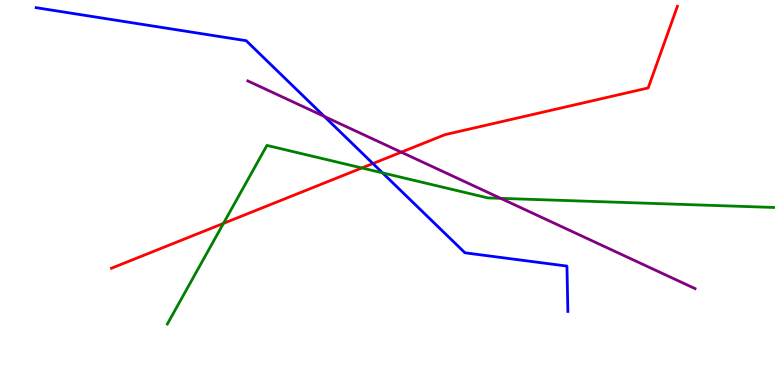[{'lines': ['blue', 'red'], 'intersections': [{'x': 4.81, 'y': 5.75}]}, {'lines': ['green', 'red'], 'intersections': [{'x': 2.88, 'y': 4.2}, {'x': 4.67, 'y': 5.64}]}, {'lines': ['purple', 'red'], 'intersections': [{'x': 5.18, 'y': 6.05}]}, {'lines': ['blue', 'green'], 'intersections': [{'x': 4.94, 'y': 5.51}]}, {'lines': ['blue', 'purple'], 'intersections': [{'x': 4.18, 'y': 6.98}]}, {'lines': ['green', 'purple'], 'intersections': [{'x': 6.46, 'y': 4.85}]}]